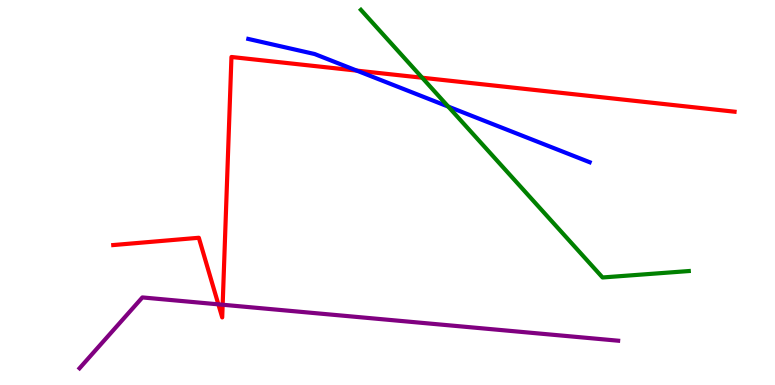[{'lines': ['blue', 'red'], 'intersections': [{'x': 4.6, 'y': 8.17}]}, {'lines': ['green', 'red'], 'intersections': [{'x': 5.45, 'y': 7.98}]}, {'lines': ['purple', 'red'], 'intersections': [{'x': 2.82, 'y': 2.09}, {'x': 2.87, 'y': 2.08}]}, {'lines': ['blue', 'green'], 'intersections': [{'x': 5.78, 'y': 7.23}]}, {'lines': ['blue', 'purple'], 'intersections': []}, {'lines': ['green', 'purple'], 'intersections': []}]